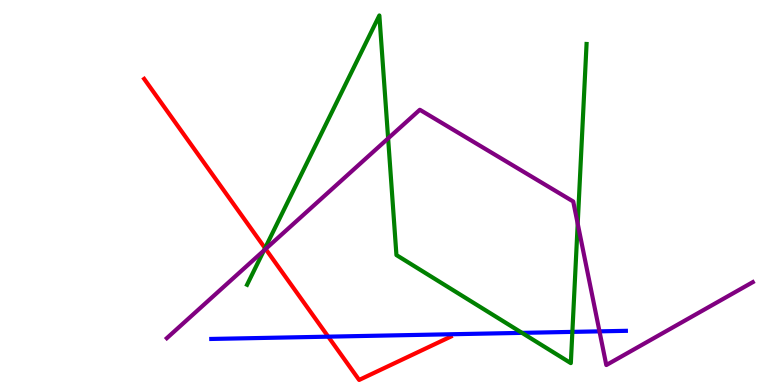[{'lines': ['blue', 'red'], 'intersections': [{'x': 4.24, 'y': 1.26}]}, {'lines': ['green', 'red'], 'intersections': [{'x': 3.42, 'y': 3.55}]}, {'lines': ['purple', 'red'], 'intersections': [{'x': 3.43, 'y': 3.53}]}, {'lines': ['blue', 'green'], 'intersections': [{'x': 6.74, 'y': 1.35}, {'x': 7.39, 'y': 1.38}]}, {'lines': ['blue', 'purple'], 'intersections': [{'x': 7.74, 'y': 1.39}]}, {'lines': ['green', 'purple'], 'intersections': [{'x': 3.4, 'y': 3.49}, {'x': 5.01, 'y': 6.41}, {'x': 7.45, 'y': 4.19}]}]